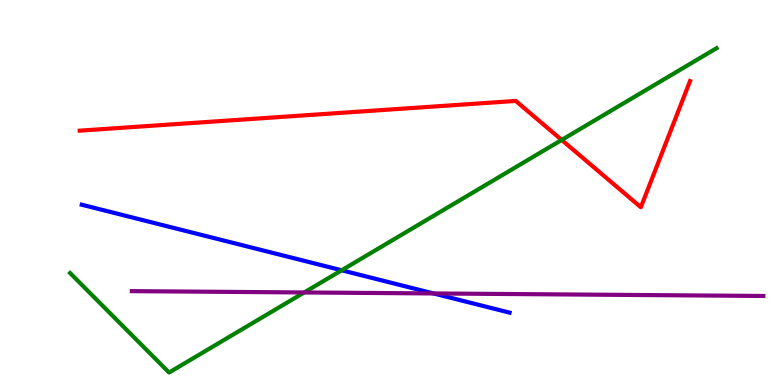[{'lines': ['blue', 'red'], 'intersections': []}, {'lines': ['green', 'red'], 'intersections': [{'x': 7.25, 'y': 6.36}]}, {'lines': ['purple', 'red'], 'intersections': []}, {'lines': ['blue', 'green'], 'intersections': [{'x': 4.41, 'y': 2.98}]}, {'lines': ['blue', 'purple'], 'intersections': [{'x': 5.59, 'y': 2.38}]}, {'lines': ['green', 'purple'], 'intersections': [{'x': 3.93, 'y': 2.4}]}]